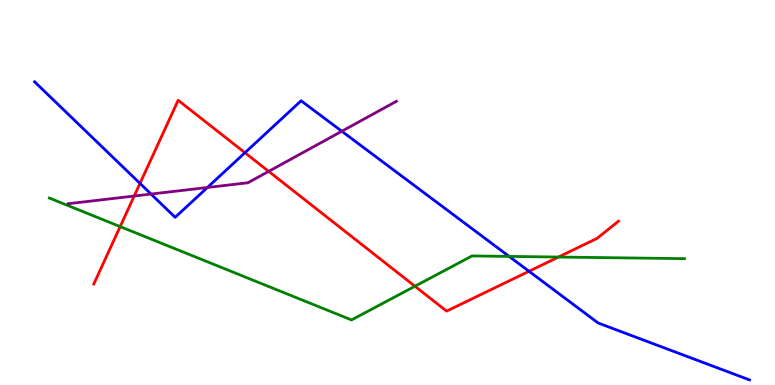[{'lines': ['blue', 'red'], 'intersections': [{'x': 1.81, 'y': 5.24}, {'x': 3.16, 'y': 6.03}, {'x': 6.83, 'y': 2.95}]}, {'lines': ['green', 'red'], 'intersections': [{'x': 1.55, 'y': 4.11}, {'x': 5.35, 'y': 2.56}, {'x': 7.21, 'y': 3.32}]}, {'lines': ['purple', 'red'], 'intersections': [{'x': 1.73, 'y': 4.91}, {'x': 3.47, 'y': 5.55}]}, {'lines': ['blue', 'green'], 'intersections': [{'x': 6.57, 'y': 3.34}]}, {'lines': ['blue', 'purple'], 'intersections': [{'x': 1.95, 'y': 4.96}, {'x': 2.68, 'y': 5.13}, {'x': 4.41, 'y': 6.59}]}, {'lines': ['green', 'purple'], 'intersections': []}]